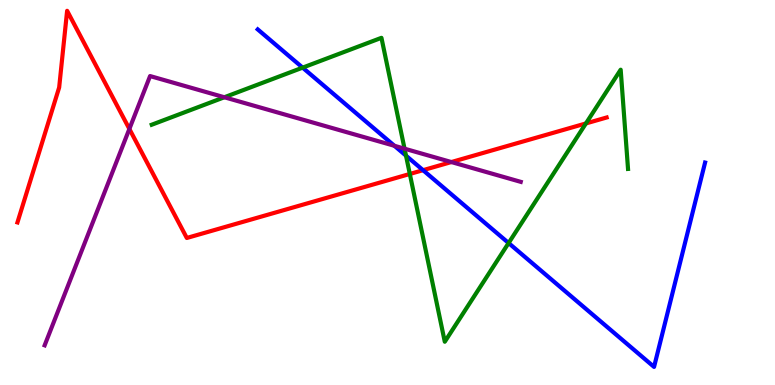[{'lines': ['blue', 'red'], 'intersections': [{'x': 5.46, 'y': 5.58}]}, {'lines': ['green', 'red'], 'intersections': [{'x': 5.29, 'y': 5.48}, {'x': 7.56, 'y': 6.79}]}, {'lines': ['purple', 'red'], 'intersections': [{'x': 1.67, 'y': 6.65}, {'x': 5.82, 'y': 5.79}]}, {'lines': ['blue', 'green'], 'intersections': [{'x': 3.9, 'y': 8.24}, {'x': 5.24, 'y': 5.96}, {'x': 6.56, 'y': 3.69}]}, {'lines': ['blue', 'purple'], 'intersections': [{'x': 5.09, 'y': 6.21}]}, {'lines': ['green', 'purple'], 'intersections': [{'x': 2.89, 'y': 7.47}, {'x': 5.22, 'y': 6.14}]}]